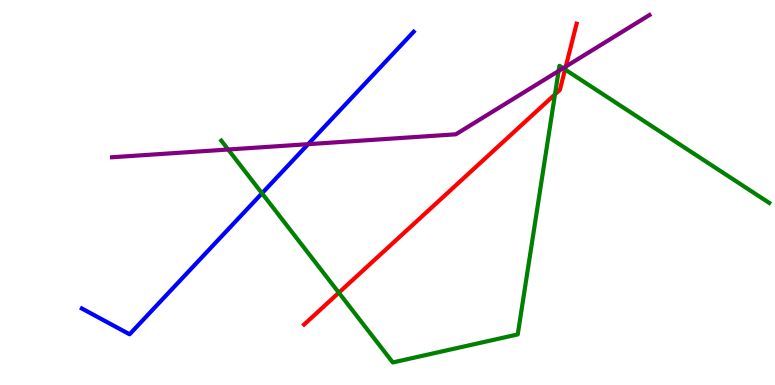[{'lines': ['blue', 'red'], 'intersections': []}, {'lines': ['green', 'red'], 'intersections': [{'x': 4.37, 'y': 2.4}, {'x': 7.16, 'y': 7.55}, {'x': 7.29, 'y': 8.2}]}, {'lines': ['purple', 'red'], 'intersections': [{'x': 7.3, 'y': 8.27}]}, {'lines': ['blue', 'green'], 'intersections': [{'x': 3.38, 'y': 4.98}]}, {'lines': ['blue', 'purple'], 'intersections': [{'x': 3.98, 'y': 6.26}]}, {'lines': ['green', 'purple'], 'intersections': [{'x': 2.94, 'y': 6.12}, {'x': 7.21, 'y': 8.16}, {'x': 7.27, 'y': 8.23}]}]